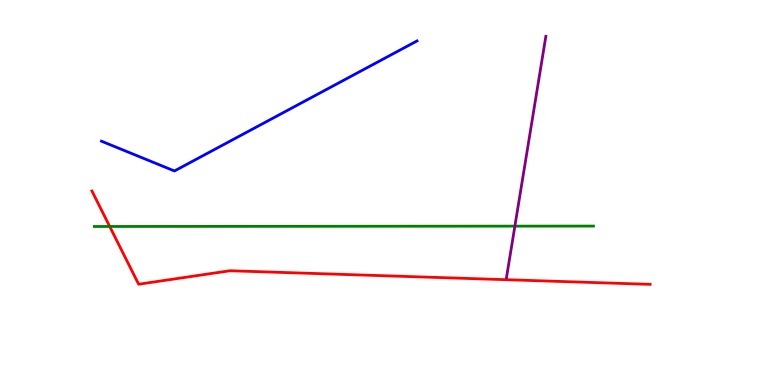[{'lines': ['blue', 'red'], 'intersections': []}, {'lines': ['green', 'red'], 'intersections': [{'x': 1.42, 'y': 4.12}]}, {'lines': ['purple', 'red'], 'intersections': []}, {'lines': ['blue', 'green'], 'intersections': []}, {'lines': ['blue', 'purple'], 'intersections': []}, {'lines': ['green', 'purple'], 'intersections': [{'x': 6.64, 'y': 4.13}]}]